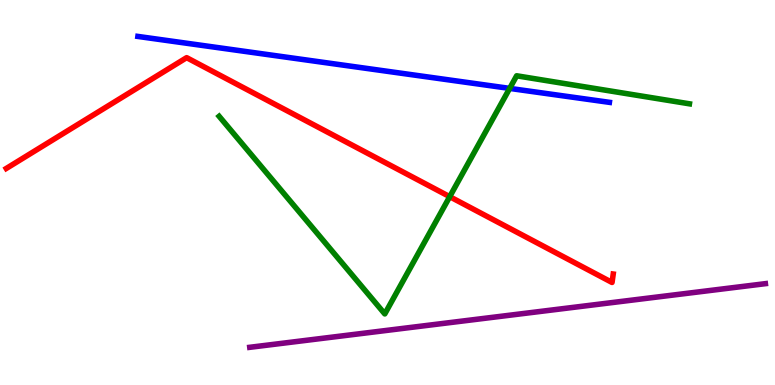[{'lines': ['blue', 'red'], 'intersections': []}, {'lines': ['green', 'red'], 'intersections': [{'x': 5.8, 'y': 4.89}]}, {'lines': ['purple', 'red'], 'intersections': []}, {'lines': ['blue', 'green'], 'intersections': [{'x': 6.58, 'y': 7.7}]}, {'lines': ['blue', 'purple'], 'intersections': []}, {'lines': ['green', 'purple'], 'intersections': []}]